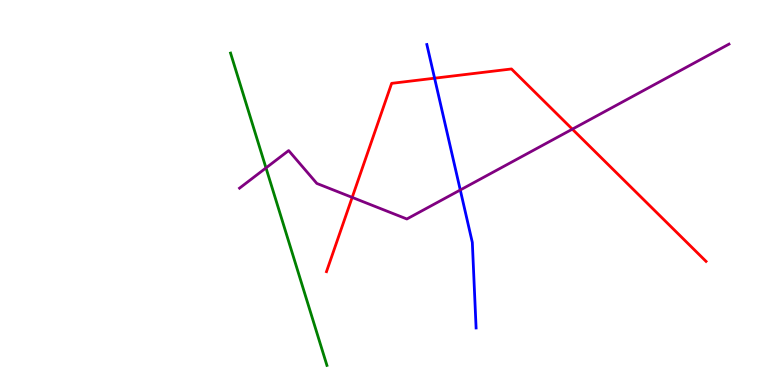[{'lines': ['blue', 'red'], 'intersections': [{'x': 5.61, 'y': 7.97}]}, {'lines': ['green', 'red'], 'intersections': []}, {'lines': ['purple', 'red'], 'intersections': [{'x': 4.54, 'y': 4.87}, {'x': 7.39, 'y': 6.65}]}, {'lines': ['blue', 'green'], 'intersections': []}, {'lines': ['blue', 'purple'], 'intersections': [{'x': 5.94, 'y': 5.07}]}, {'lines': ['green', 'purple'], 'intersections': [{'x': 3.43, 'y': 5.64}]}]